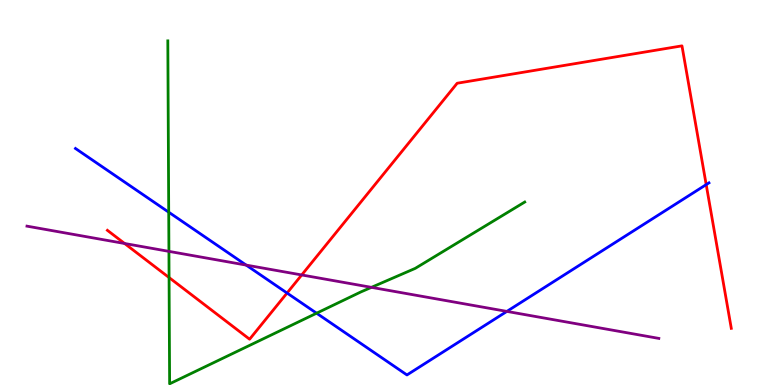[{'lines': ['blue', 'red'], 'intersections': [{'x': 3.7, 'y': 2.39}, {'x': 9.11, 'y': 5.2}]}, {'lines': ['green', 'red'], 'intersections': [{'x': 2.18, 'y': 2.79}]}, {'lines': ['purple', 'red'], 'intersections': [{'x': 1.61, 'y': 3.68}, {'x': 3.89, 'y': 2.86}]}, {'lines': ['blue', 'green'], 'intersections': [{'x': 2.18, 'y': 4.49}, {'x': 4.08, 'y': 1.86}]}, {'lines': ['blue', 'purple'], 'intersections': [{'x': 3.18, 'y': 3.11}, {'x': 6.54, 'y': 1.91}]}, {'lines': ['green', 'purple'], 'intersections': [{'x': 2.18, 'y': 3.47}, {'x': 4.79, 'y': 2.54}]}]